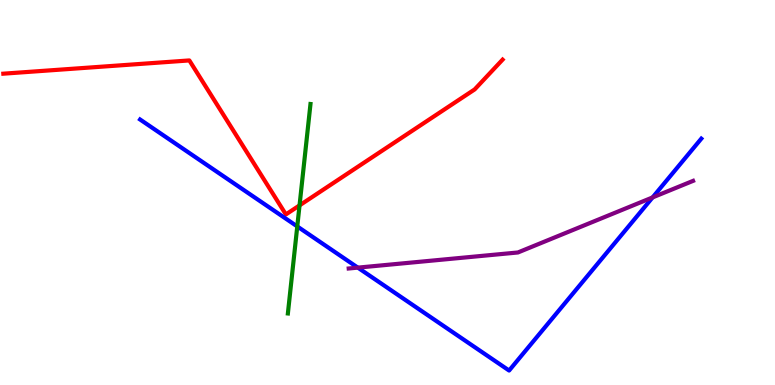[{'lines': ['blue', 'red'], 'intersections': []}, {'lines': ['green', 'red'], 'intersections': [{'x': 3.87, 'y': 4.67}]}, {'lines': ['purple', 'red'], 'intersections': []}, {'lines': ['blue', 'green'], 'intersections': [{'x': 3.84, 'y': 4.12}]}, {'lines': ['blue', 'purple'], 'intersections': [{'x': 4.62, 'y': 3.05}, {'x': 8.42, 'y': 4.87}]}, {'lines': ['green', 'purple'], 'intersections': []}]